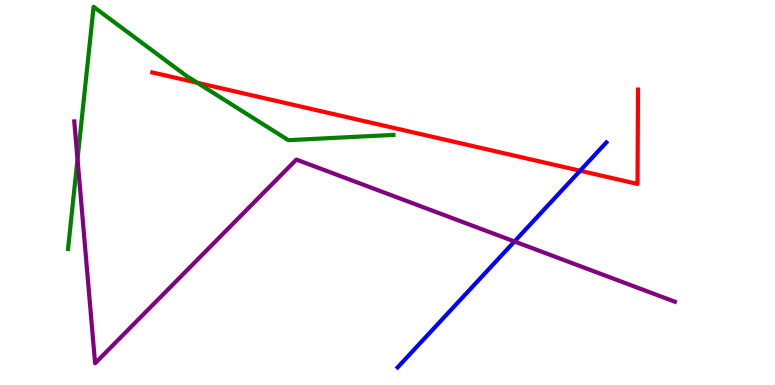[{'lines': ['blue', 'red'], 'intersections': [{'x': 7.49, 'y': 5.57}]}, {'lines': ['green', 'red'], 'intersections': [{'x': 2.55, 'y': 7.85}]}, {'lines': ['purple', 'red'], 'intersections': []}, {'lines': ['blue', 'green'], 'intersections': []}, {'lines': ['blue', 'purple'], 'intersections': [{'x': 6.64, 'y': 3.73}]}, {'lines': ['green', 'purple'], 'intersections': [{'x': 1.0, 'y': 5.87}]}]